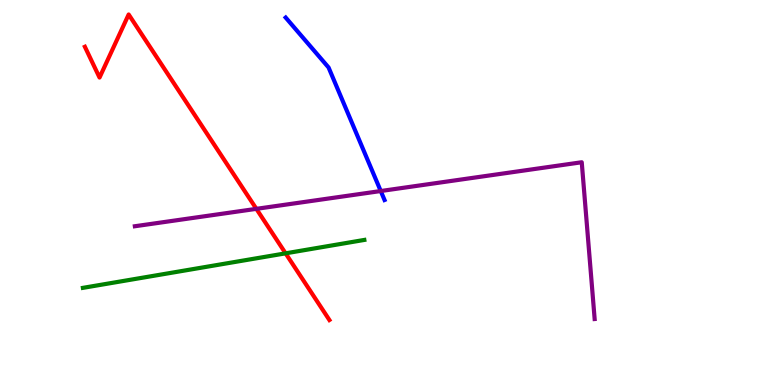[{'lines': ['blue', 'red'], 'intersections': []}, {'lines': ['green', 'red'], 'intersections': [{'x': 3.69, 'y': 3.42}]}, {'lines': ['purple', 'red'], 'intersections': [{'x': 3.31, 'y': 4.58}]}, {'lines': ['blue', 'green'], 'intersections': []}, {'lines': ['blue', 'purple'], 'intersections': [{'x': 4.91, 'y': 5.04}]}, {'lines': ['green', 'purple'], 'intersections': []}]